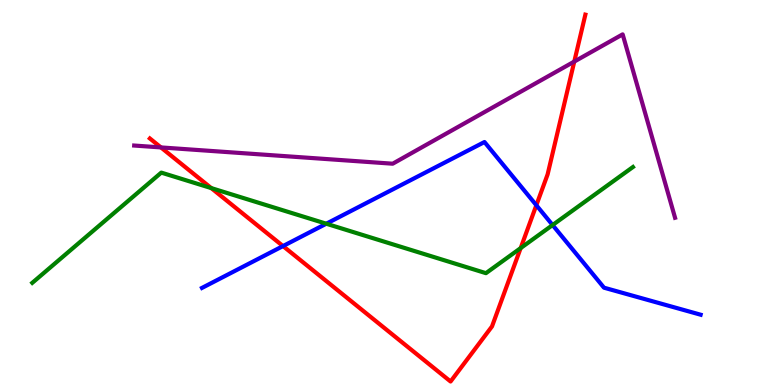[{'lines': ['blue', 'red'], 'intersections': [{'x': 3.65, 'y': 3.61}, {'x': 6.92, 'y': 4.67}]}, {'lines': ['green', 'red'], 'intersections': [{'x': 2.73, 'y': 5.11}, {'x': 6.72, 'y': 3.56}]}, {'lines': ['purple', 'red'], 'intersections': [{'x': 2.08, 'y': 6.17}, {'x': 7.41, 'y': 8.4}]}, {'lines': ['blue', 'green'], 'intersections': [{'x': 4.21, 'y': 4.19}, {'x': 7.13, 'y': 4.15}]}, {'lines': ['blue', 'purple'], 'intersections': []}, {'lines': ['green', 'purple'], 'intersections': []}]